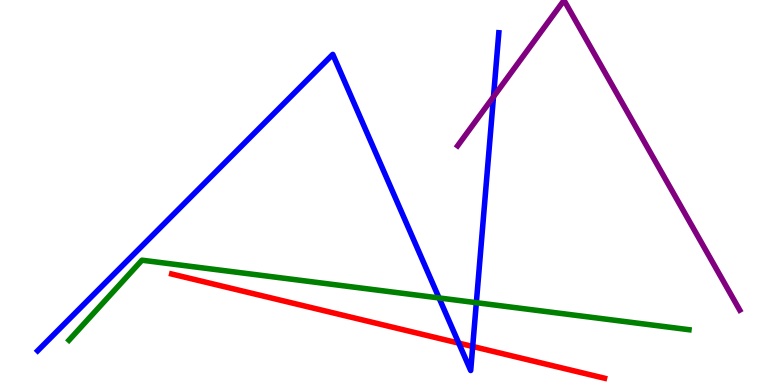[{'lines': ['blue', 'red'], 'intersections': [{'x': 5.92, 'y': 1.09}, {'x': 6.1, 'y': 1.0}]}, {'lines': ['green', 'red'], 'intersections': []}, {'lines': ['purple', 'red'], 'intersections': []}, {'lines': ['blue', 'green'], 'intersections': [{'x': 5.67, 'y': 2.26}, {'x': 6.15, 'y': 2.14}]}, {'lines': ['blue', 'purple'], 'intersections': [{'x': 6.37, 'y': 7.49}]}, {'lines': ['green', 'purple'], 'intersections': []}]